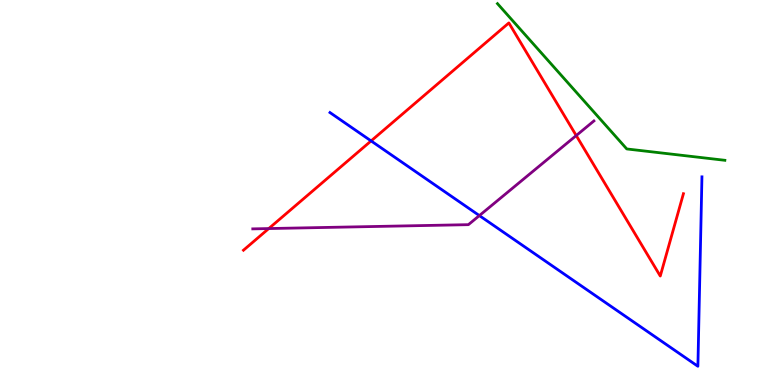[{'lines': ['blue', 'red'], 'intersections': [{'x': 4.79, 'y': 6.34}]}, {'lines': ['green', 'red'], 'intersections': []}, {'lines': ['purple', 'red'], 'intersections': [{'x': 3.47, 'y': 4.06}, {'x': 7.44, 'y': 6.48}]}, {'lines': ['blue', 'green'], 'intersections': []}, {'lines': ['blue', 'purple'], 'intersections': [{'x': 6.19, 'y': 4.4}]}, {'lines': ['green', 'purple'], 'intersections': []}]